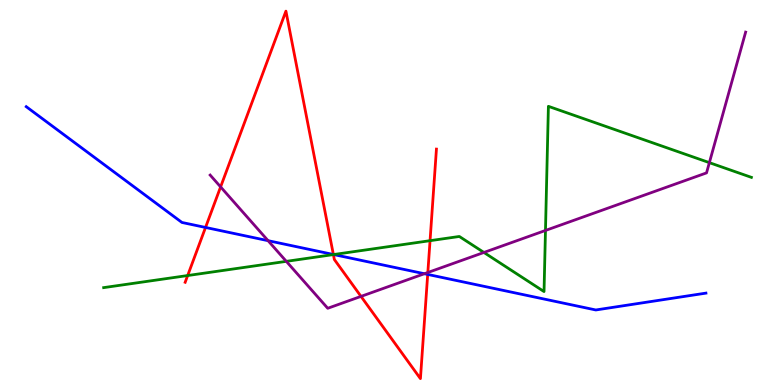[{'lines': ['blue', 'red'], 'intersections': [{'x': 2.65, 'y': 4.09}, {'x': 4.3, 'y': 3.39}, {'x': 5.52, 'y': 2.87}]}, {'lines': ['green', 'red'], 'intersections': [{'x': 2.42, 'y': 2.84}, {'x': 4.3, 'y': 3.39}, {'x': 5.55, 'y': 3.75}]}, {'lines': ['purple', 'red'], 'intersections': [{'x': 2.85, 'y': 5.15}, {'x': 4.66, 'y': 2.3}, {'x': 5.52, 'y': 2.92}]}, {'lines': ['blue', 'green'], 'intersections': [{'x': 4.31, 'y': 3.39}]}, {'lines': ['blue', 'purple'], 'intersections': [{'x': 3.46, 'y': 3.75}, {'x': 5.48, 'y': 2.89}]}, {'lines': ['green', 'purple'], 'intersections': [{'x': 3.69, 'y': 3.21}, {'x': 6.24, 'y': 3.44}, {'x': 7.04, 'y': 4.01}, {'x': 9.15, 'y': 5.78}]}]